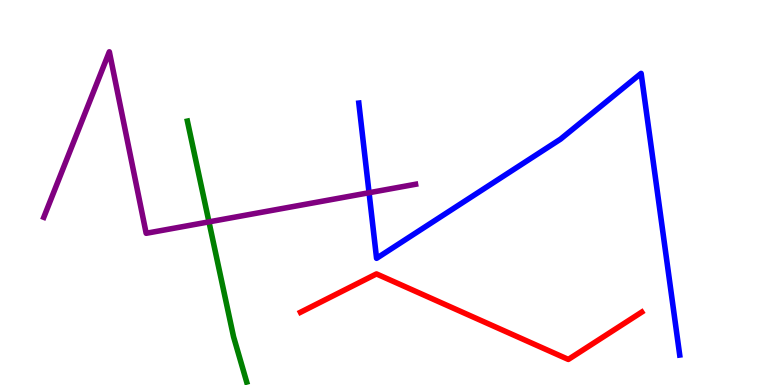[{'lines': ['blue', 'red'], 'intersections': []}, {'lines': ['green', 'red'], 'intersections': []}, {'lines': ['purple', 'red'], 'intersections': []}, {'lines': ['blue', 'green'], 'intersections': []}, {'lines': ['blue', 'purple'], 'intersections': [{'x': 4.76, 'y': 4.99}]}, {'lines': ['green', 'purple'], 'intersections': [{'x': 2.7, 'y': 4.24}]}]